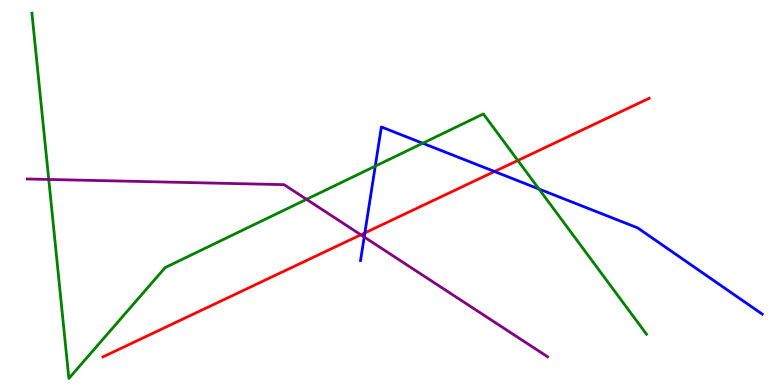[{'lines': ['blue', 'red'], 'intersections': [{'x': 4.71, 'y': 3.95}, {'x': 6.38, 'y': 5.55}]}, {'lines': ['green', 'red'], 'intersections': [{'x': 6.68, 'y': 5.83}]}, {'lines': ['purple', 'red'], 'intersections': [{'x': 4.66, 'y': 3.9}]}, {'lines': ['blue', 'green'], 'intersections': [{'x': 4.84, 'y': 5.68}, {'x': 5.45, 'y': 6.28}, {'x': 6.95, 'y': 5.09}]}, {'lines': ['blue', 'purple'], 'intersections': [{'x': 4.7, 'y': 3.84}]}, {'lines': ['green', 'purple'], 'intersections': [{'x': 0.629, 'y': 5.34}, {'x': 3.96, 'y': 4.82}]}]